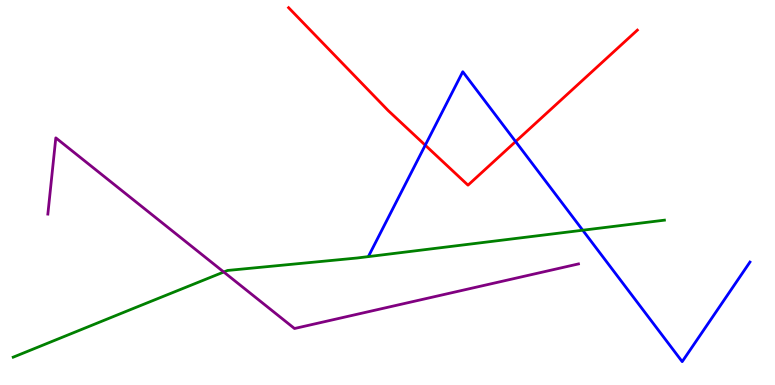[{'lines': ['blue', 'red'], 'intersections': [{'x': 5.49, 'y': 6.23}, {'x': 6.65, 'y': 6.32}]}, {'lines': ['green', 'red'], 'intersections': []}, {'lines': ['purple', 'red'], 'intersections': []}, {'lines': ['blue', 'green'], 'intersections': [{'x': 7.52, 'y': 4.02}]}, {'lines': ['blue', 'purple'], 'intersections': []}, {'lines': ['green', 'purple'], 'intersections': [{'x': 2.89, 'y': 2.93}]}]